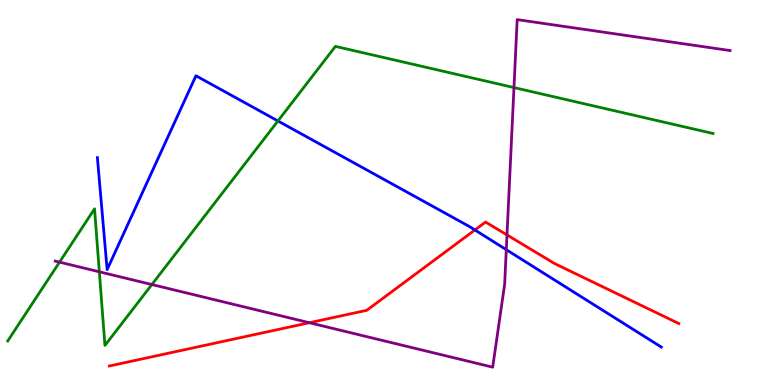[{'lines': ['blue', 'red'], 'intersections': [{'x': 6.13, 'y': 4.03}]}, {'lines': ['green', 'red'], 'intersections': []}, {'lines': ['purple', 'red'], 'intersections': [{'x': 3.99, 'y': 1.62}, {'x': 6.54, 'y': 3.9}]}, {'lines': ['blue', 'green'], 'intersections': [{'x': 3.59, 'y': 6.86}]}, {'lines': ['blue', 'purple'], 'intersections': [{'x': 6.53, 'y': 3.51}]}, {'lines': ['green', 'purple'], 'intersections': [{'x': 0.768, 'y': 3.19}, {'x': 1.28, 'y': 2.94}, {'x': 1.96, 'y': 2.61}, {'x': 6.63, 'y': 7.73}]}]